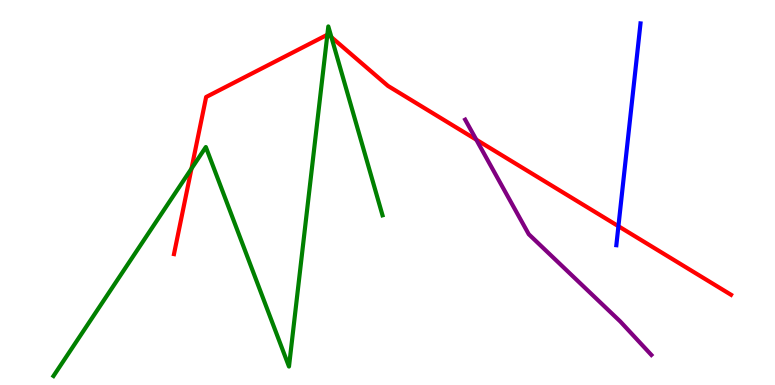[{'lines': ['blue', 'red'], 'intersections': [{'x': 7.98, 'y': 4.12}]}, {'lines': ['green', 'red'], 'intersections': [{'x': 2.47, 'y': 5.62}, {'x': 4.22, 'y': 9.1}, {'x': 4.28, 'y': 9.03}]}, {'lines': ['purple', 'red'], 'intersections': [{'x': 6.15, 'y': 6.37}]}, {'lines': ['blue', 'green'], 'intersections': []}, {'lines': ['blue', 'purple'], 'intersections': []}, {'lines': ['green', 'purple'], 'intersections': []}]